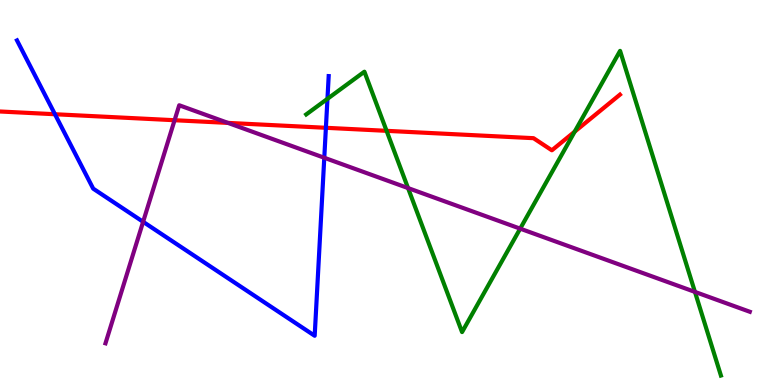[{'lines': ['blue', 'red'], 'intersections': [{'x': 0.709, 'y': 7.03}, {'x': 4.21, 'y': 6.68}]}, {'lines': ['green', 'red'], 'intersections': [{'x': 4.99, 'y': 6.6}, {'x': 7.42, 'y': 6.58}]}, {'lines': ['purple', 'red'], 'intersections': [{'x': 2.25, 'y': 6.88}, {'x': 2.94, 'y': 6.81}]}, {'lines': ['blue', 'green'], 'intersections': [{'x': 4.23, 'y': 7.43}]}, {'lines': ['blue', 'purple'], 'intersections': [{'x': 1.85, 'y': 4.24}, {'x': 4.18, 'y': 5.9}]}, {'lines': ['green', 'purple'], 'intersections': [{'x': 5.27, 'y': 5.11}, {'x': 6.71, 'y': 4.06}, {'x': 8.97, 'y': 2.42}]}]